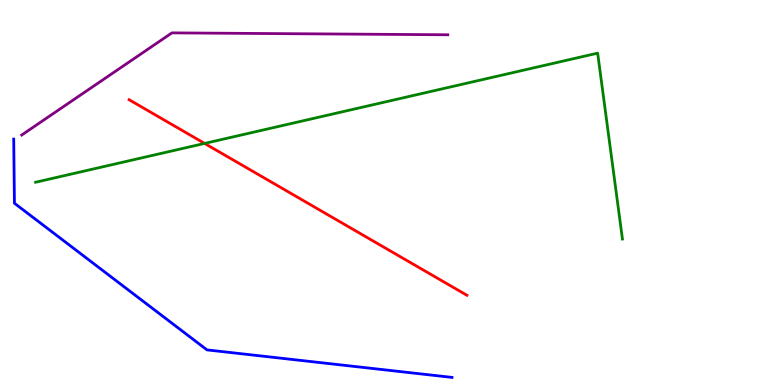[{'lines': ['blue', 'red'], 'intersections': []}, {'lines': ['green', 'red'], 'intersections': [{'x': 2.64, 'y': 6.27}]}, {'lines': ['purple', 'red'], 'intersections': []}, {'lines': ['blue', 'green'], 'intersections': []}, {'lines': ['blue', 'purple'], 'intersections': []}, {'lines': ['green', 'purple'], 'intersections': []}]